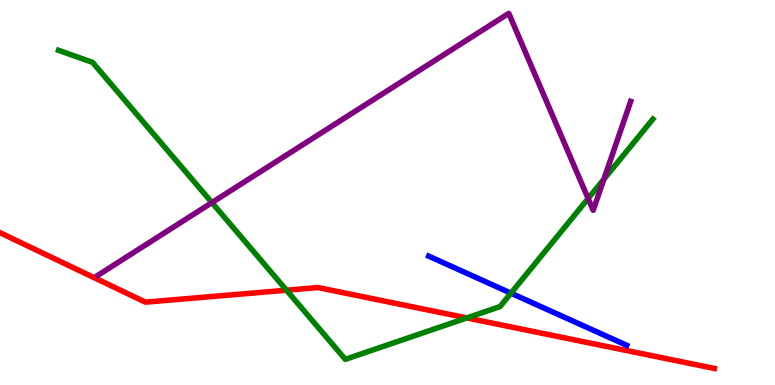[{'lines': ['blue', 'red'], 'intersections': []}, {'lines': ['green', 'red'], 'intersections': [{'x': 3.7, 'y': 2.46}, {'x': 6.02, 'y': 1.74}]}, {'lines': ['purple', 'red'], 'intersections': []}, {'lines': ['blue', 'green'], 'intersections': [{'x': 6.59, 'y': 2.39}]}, {'lines': ['blue', 'purple'], 'intersections': []}, {'lines': ['green', 'purple'], 'intersections': [{'x': 2.73, 'y': 4.74}, {'x': 7.59, 'y': 4.84}, {'x': 7.79, 'y': 5.34}]}]